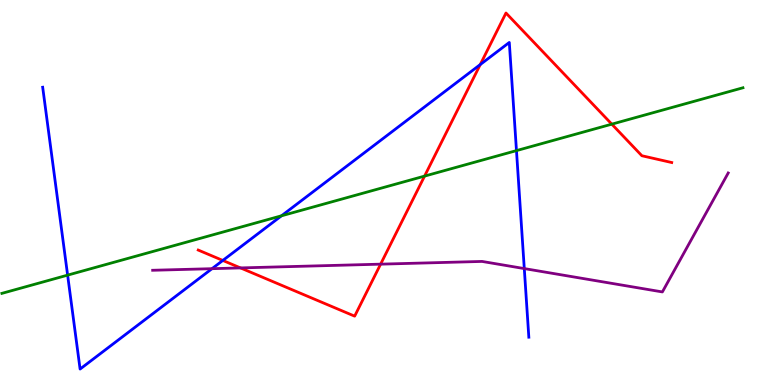[{'lines': ['blue', 'red'], 'intersections': [{'x': 2.88, 'y': 3.24}, {'x': 6.2, 'y': 8.32}]}, {'lines': ['green', 'red'], 'intersections': [{'x': 5.48, 'y': 5.43}, {'x': 7.89, 'y': 6.78}]}, {'lines': ['purple', 'red'], 'intersections': [{'x': 3.1, 'y': 3.04}, {'x': 4.91, 'y': 3.14}]}, {'lines': ['blue', 'green'], 'intersections': [{'x': 0.873, 'y': 2.85}, {'x': 3.63, 'y': 4.39}, {'x': 6.66, 'y': 6.09}]}, {'lines': ['blue', 'purple'], 'intersections': [{'x': 2.74, 'y': 3.02}, {'x': 6.77, 'y': 3.02}]}, {'lines': ['green', 'purple'], 'intersections': []}]